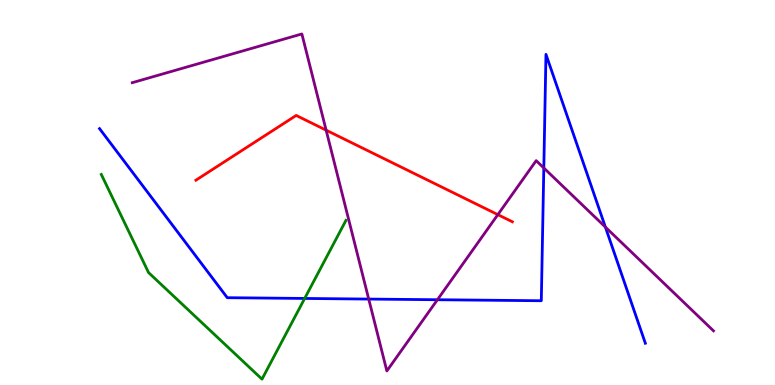[{'lines': ['blue', 'red'], 'intersections': []}, {'lines': ['green', 'red'], 'intersections': []}, {'lines': ['purple', 'red'], 'intersections': [{'x': 4.21, 'y': 6.62}, {'x': 6.42, 'y': 4.42}]}, {'lines': ['blue', 'green'], 'intersections': [{'x': 3.93, 'y': 2.25}]}, {'lines': ['blue', 'purple'], 'intersections': [{'x': 4.76, 'y': 2.23}, {'x': 5.64, 'y': 2.21}, {'x': 7.02, 'y': 5.64}, {'x': 7.81, 'y': 4.1}]}, {'lines': ['green', 'purple'], 'intersections': []}]